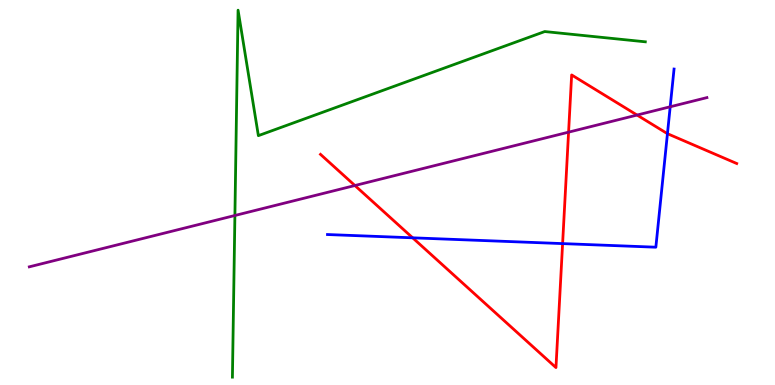[{'lines': ['blue', 'red'], 'intersections': [{'x': 5.32, 'y': 3.82}, {'x': 7.26, 'y': 3.67}, {'x': 8.61, 'y': 6.53}]}, {'lines': ['green', 'red'], 'intersections': []}, {'lines': ['purple', 'red'], 'intersections': [{'x': 4.58, 'y': 5.18}, {'x': 7.34, 'y': 6.57}, {'x': 8.22, 'y': 7.01}]}, {'lines': ['blue', 'green'], 'intersections': []}, {'lines': ['blue', 'purple'], 'intersections': [{'x': 8.65, 'y': 7.23}]}, {'lines': ['green', 'purple'], 'intersections': [{'x': 3.03, 'y': 4.4}]}]